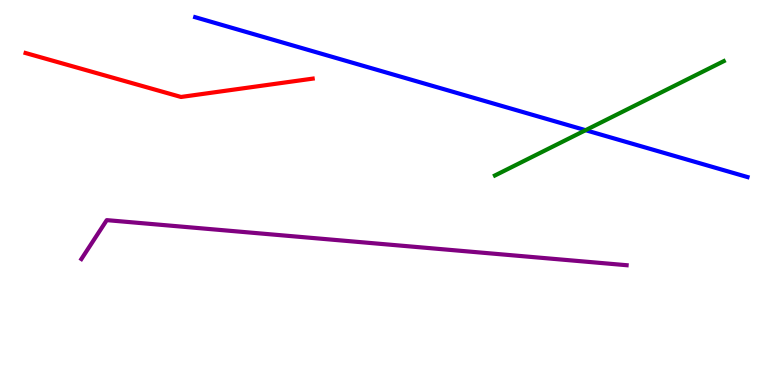[{'lines': ['blue', 'red'], 'intersections': []}, {'lines': ['green', 'red'], 'intersections': []}, {'lines': ['purple', 'red'], 'intersections': []}, {'lines': ['blue', 'green'], 'intersections': [{'x': 7.56, 'y': 6.62}]}, {'lines': ['blue', 'purple'], 'intersections': []}, {'lines': ['green', 'purple'], 'intersections': []}]